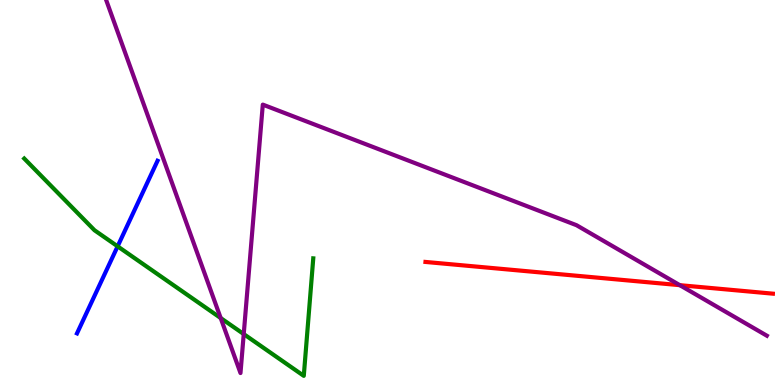[{'lines': ['blue', 'red'], 'intersections': []}, {'lines': ['green', 'red'], 'intersections': []}, {'lines': ['purple', 'red'], 'intersections': [{'x': 8.77, 'y': 2.59}]}, {'lines': ['blue', 'green'], 'intersections': [{'x': 1.52, 'y': 3.6}]}, {'lines': ['blue', 'purple'], 'intersections': []}, {'lines': ['green', 'purple'], 'intersections': [{'x': 2.85, 'y': 1.74}, {'x': 3.14, 'y': 1.32}]}]